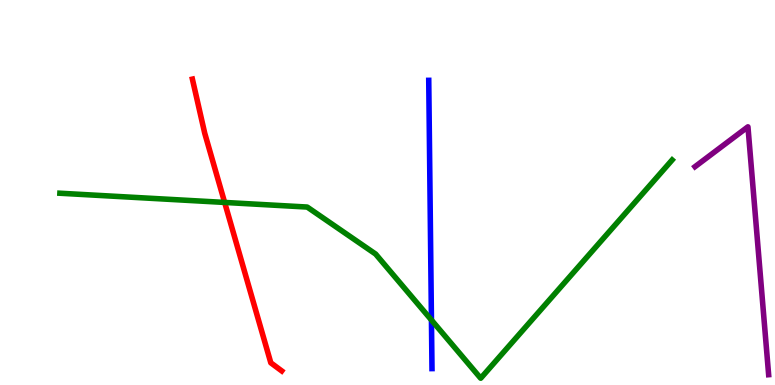[{'lines': ['blue', 'red'], 'intersections': []}, {'lines': ['green', 'red'], 'intersections': [{'x': 2.9, 'y': 4.74}]}, {'lines': ['purple', 'red'], 'intersections': []}, {'lines': ['blue', 'green'], 'intersections': [{'x': 5.57, 'y': 1.69}]}, {'lines': ['blue', 'purple'], 'intersections': []}, {'lines': ['green', 'purple'], 'intersections': []}]